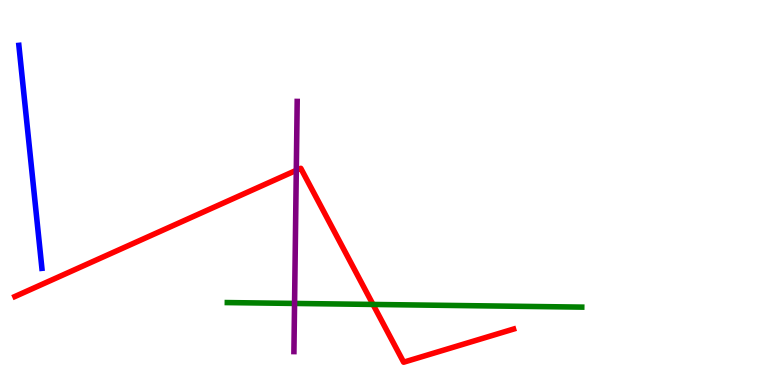[{'lines': ['blue', 'red'], 'intersections': []}, {'lines': ['green', 'red'], 'intersections': [{'x': 4.81, 'y': 2.09}]}, {'lines': ['purple', 'red'], 'intersections': [{'x': 3.82, 'y': 5.58}]}, {'lines': ['blue', 'green'], 'intersections': []}, {'lines': ['blue', 'purple'], 'intersections': []}, {'lines': ['green', 'purple'], 'intersections': [{'x': 3.8, 'y': 2.12}]}]